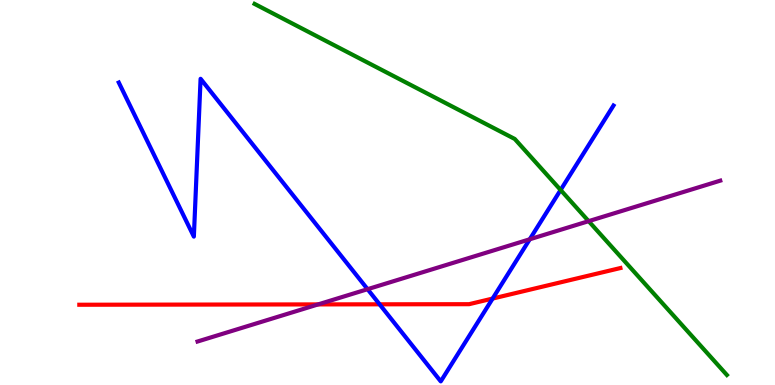[{'lines': ['blue', 'red'], 'intersections': [{'x': 4.9, 'y': 2.1}, {'x': 6.36, 'y': 2.25}]}, {'lines': ['green', 'red'], 'intersections': []}, {'lines': ['purple', 'red'], 'intersections': [{'x': 4.1, 'y': 2.09}]}, {'lines': ['blue', 'green'], 'intersections': [{'x': 7.23, 'y': 5.07}]}, {'lines': ['blue', 'purple'], 'intersections': [{'x': 4.74, 'y': 2.49}, {'x': 6.84, 'y': 3.78}]}, {'lines': ['green', 'purple'], 'intersections': [{'x': 7.6, 'y': 4.26}]}]